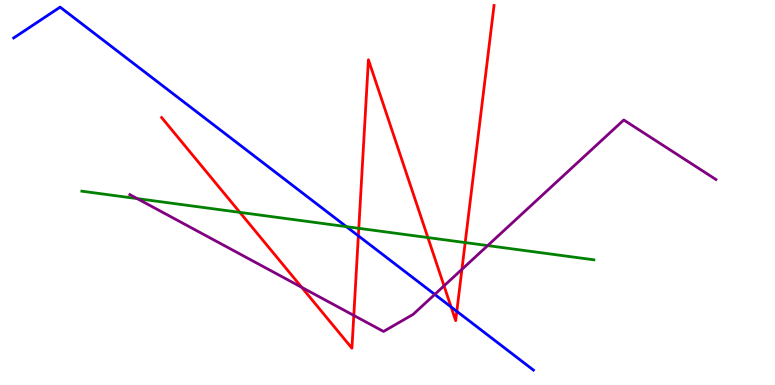[{'lines': ['blue', 'red'], 'intersections': [{'x': 4.62, 'y': 3.87}, {'x': 5.82, 'y': 2.03}, {'x': 5.89, 'y': 1.91}]}, {'lines': ['green', 'red'], 'intersections': [{'x': 3.1, 'y': 4.48}, {'x': 4.63, 'y': 4.07}, {'x': 5.52, 'y': 3.83}, {'x': 6.0, 'y': 3.7}]}, {'lines': ['purple', 'red'], 'intersections': [{'x': 3.89, 'y': 2.54}, {'x': 4.57, 'y': 1.81}, {'x': 5.73, 'y': 2.58}, {'x': 5.96, 'y': 3.0}]}, {'lines': ['blue', 'green'], 'intersections': [{'x': 4.47, 'y': 4.11}]}, {'lines': ['blue', 'purple'], 'intersections': [{'x': 5.61, 'y': 2.35}]}, {'lines': ['green', 'purple'], 'intersections': [{'x': 1.77, 'y': 4.84}, {'x': 6.29, 'y': 3.62}]}]